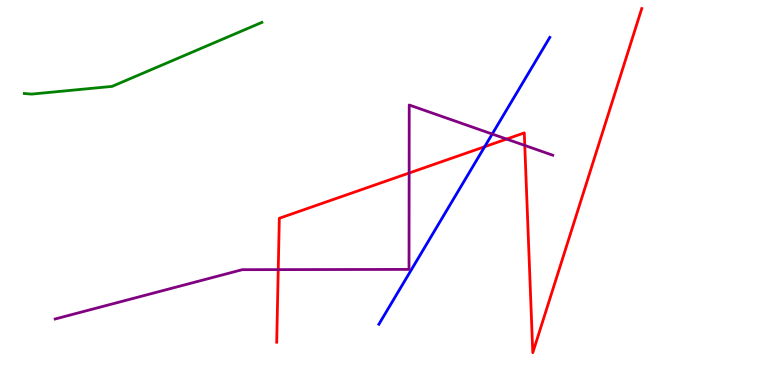[{'lines': ['blue', 'red'], 'intersections': [{'x': 6.25, 'y': 6.19}]}, {'lines': ['green', 'red'], 'intersections': []}, {'lines': ['purple', 'red'], 'intersections': [{'x': 3.59, 'y': 3.0}, {'x': 5.28, 'y': 5.51}, {'x': 6.54, 'y': 6.39}, {'x': 6.77, 'y': 6.22}]}, {'lines': ['blue', 'green'], 'intersections': []}, {'lines': ['blue', 'purple'], 'intersections': [{'x': 6.35, 'y': 6.52}]}, {'lines': ['green', 'purple'], 'intersections': []}]